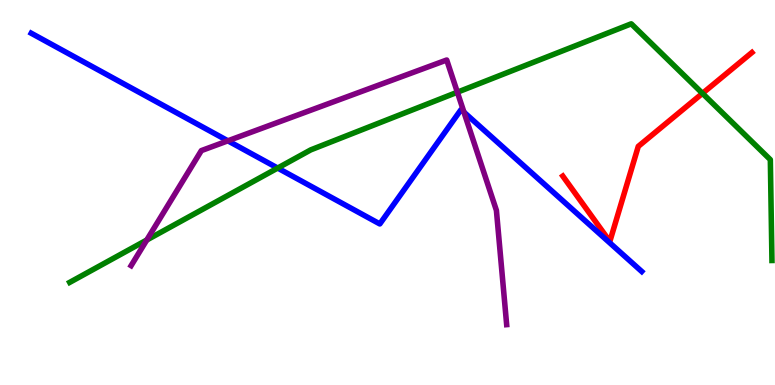[{'lines': ['blue', 'red'], 'intersections': []}, {'lines': ['green', 'red'], 'intersections': [{'x': 9.06, 'y': 7.57}]}, {'lines': ['purple', 'red'], 'intersections': []}, {'lines': ['blue', 'green'], 'intersections': [{'x': 3.58, 'y': 5.63}]}, {'lines': ['blue', 'purple'], 'intersections': [{'x': 2.94, 'y': 6.34}, {'x': 5.99, 'y': 7.09}]}, {'lines': ['green', 'purple'], 'intersections': [{'x': 1.89, 'y': 3.77}, {'x': 5.9, 'y': 7.6}]}]